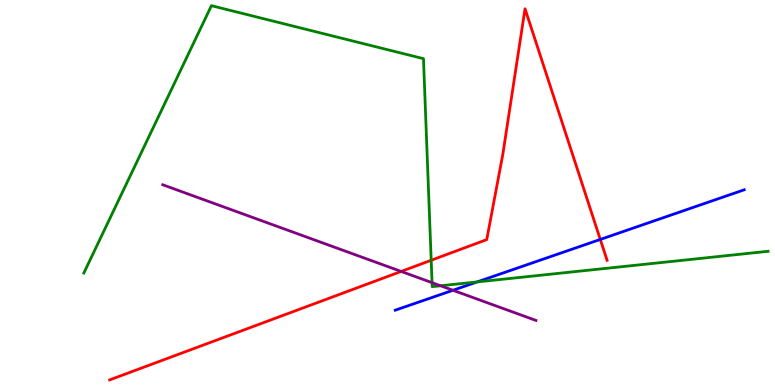[{'lines': ['blue', 'red'], 'intersections': [{'x': 7.75, 'y': 3.78}]}, {'lines': ['green', 'red'], 'intersections': [{'x': 5.56, 'y': 3.24}]}, {'lines': ['purple', 'red'], 'intersections': [{'x': 5.18, 'y': 2.95}]}, {'lines': ['blue', 'green'], 'intersections': [{'x': 6.16, 'y': 2.68}]}, {'lines': ['blue', 'purple'], 'intersections': [{'x': 5.84, 'y': 2.46}]}, {'lines': ['green', 'purple'], 'intersections': [{'x': 5.57, 'y': 2.66}, {'x': 5.69, 'y': 2.58}]}]